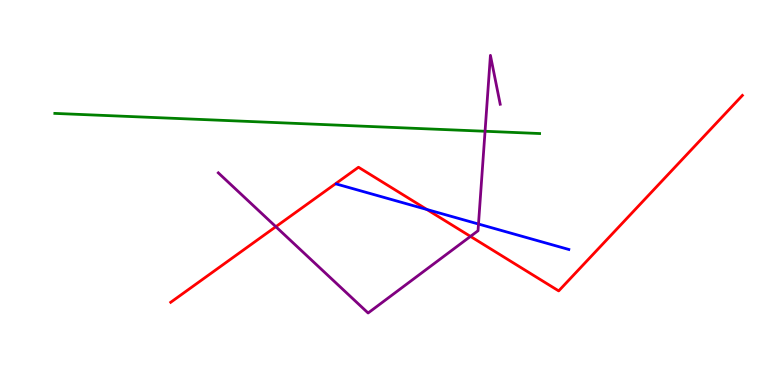[{'lines': ['blue', 'red'], 'intersections': [{'x': 5.51, 'y': 4.56}]}, {'lines': ['green', 'red'], 'intersections': []}, {'lines': ['purple', 'red'], 'intersections': [{'x': 3.56, 'y': 4.11}, {'x': 6.07, 'y': 3.86}]}, {'lines': ['blue', 'green'], 'intersections': []}, {'lines': ['blue', 'purple'], 'intersections': [{'x': 6.17, 'y': 4.18}]}, {'lines': ['green', 'purple'], 'intersections': [{'x': 6.26, 'y': 6.59}]}]